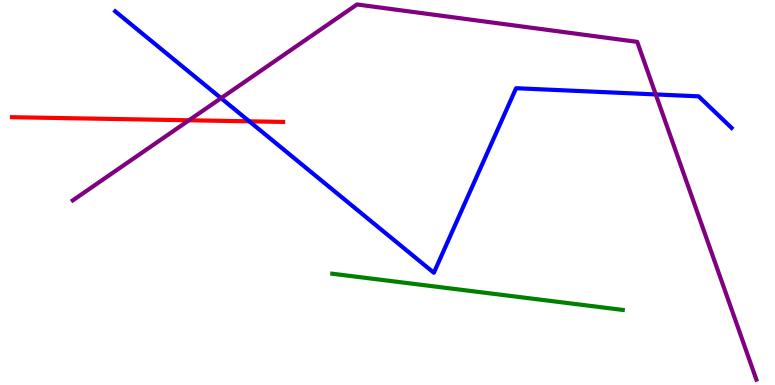[{'lines': ['blue', 'red'], 'intersections': [{'x': 3.22, 'y': 6.85}]}, {'lines': ['green', 'red'], 'intersections': []}, {'lines': ['purple', 'red'], 'intersections': [{'x': 2.44, 'y': 6.88}]}, {'lines': ['blue', 'green'], 'intersections': []}, {'lines': ['blue', 'purple'], 'intersections': [{'x': 2.85, 'y': 7.45}, {'x': 8.46, 'y': 7.55}]}, {'lines': ['green', 'purple'], 'intersections': []}]